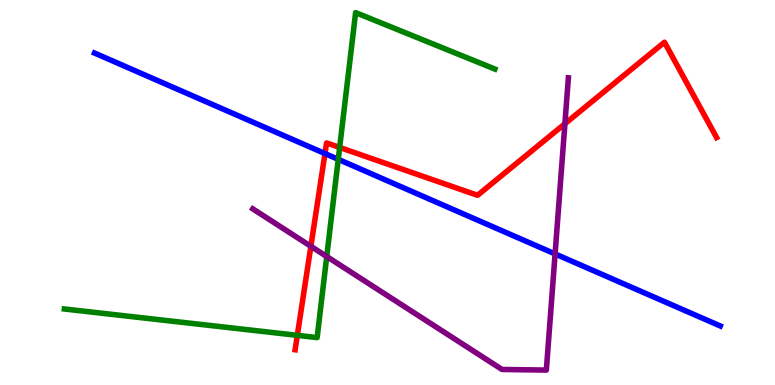[{'lines': ['blue', 'red'], 'intersections': [{'x': 4.19, 'y': 6.01}]}, {'lines': ['green', 'red'], 'intersections': [{'x': 3.84, 'y': 1.29}, {'x': 4.38, 'y': 6.17}]}, {'lines': ['purple', 'red'], 'intersections': [{'x': 4.01, 'y': 3.6}, {'x': 7.29, 'y': 6.79}]}, {'lines': ['blue', 'green'], 'intersections': [{'x': 4.36, 'y': 5.86}]}, {'lines': ['blue', 'purple'], 'intersections': [{'x': 7.16, 'y': 3.4}]}, {'lines': ['green', 'purple'], 'intersections': [{'x': 4.22, 'y': 3.34}]}]